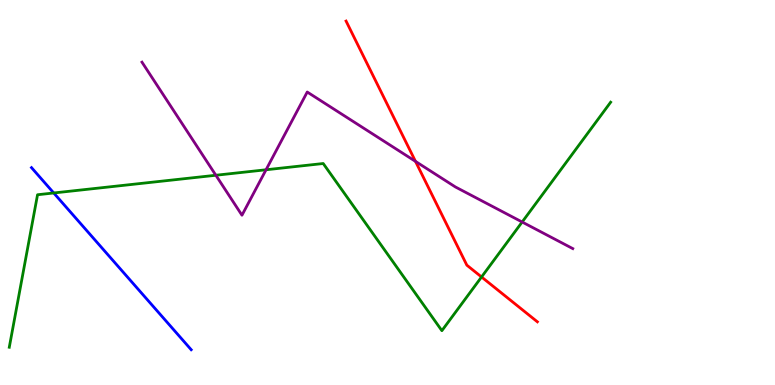[{'lines': ['blue', 'red'], 'intersections': []}, {'lines': ['green', 'red'], 'intersections': [{'x': 6.21, 'y': 2.81}]}, {'lines': ['purple', 'red'], 'intersections': [{'x': 5.36, 'y': 5.81}]}, {'lines': ['blue', 'green'], 'intersections': [{'x': 0.693, 'y': 4.99}]}, {'lines': ['blue', 'purple'], 'intersections': []}, {'lines': ['green', 'purple'], 'intersections': [{'x': 2.79, 'y': 5.45}, {'x': 3.43, 'y': 5.59}, {'x': 6.74, 'y': 4.23}]}]